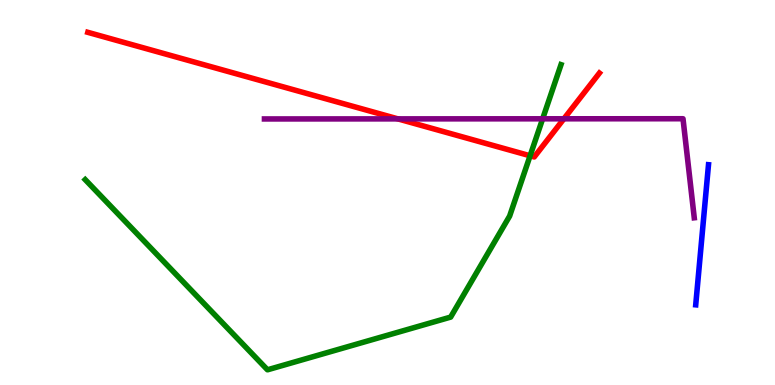[{'lines': ['blue', 'red'], 'intersections': []}, {'lines': ['green', 'red'], 'intersections': [{'x': 6.84, 'y': 5.95}]}, {'lines': ['purple', 'red'], 'intersections': [{'x': 5.13, 'y': 6.91}, {'x': 7.28, 'y': 6.91}]}, {'lines': ['blue', 'green'], 'intersections': []}, {'lines': ['blue', 'purple'], 'intersections': []}, {'lines': ['green', 'purple'], 'intersections': [{'x': 7.0, 'y': 6.91}]}]